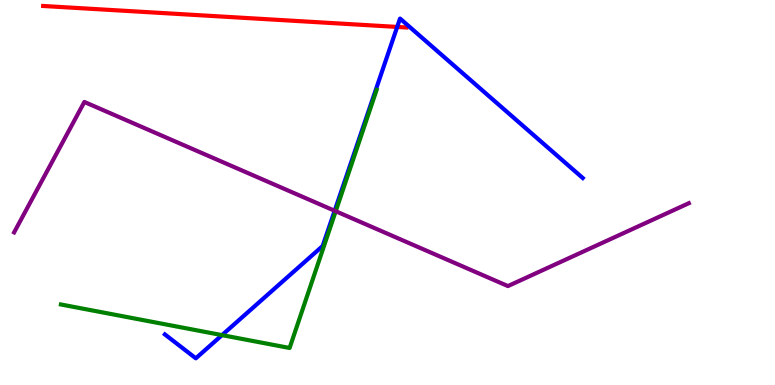[{'lines': ['blue', 'red'], 'intersections': [{'x': 5.12, 'y': 9.3}]}, {'lines': ['green', 'red'], 'intersections': []}, {'lines': ['purple', 'red'], 'intersections': []}, {'lines': ['blue', 'green'], 'intersections': [{'x': 2.86, 'y': 1.3}]}, {'lines': ['blue', 'purple'], 'intersections': [{'x': 4.32, 'y': 4.53}]}, {'lines': ['green', 'purple'], 'intersections': [{'x': 4.33, 'y': 4.51}]}]